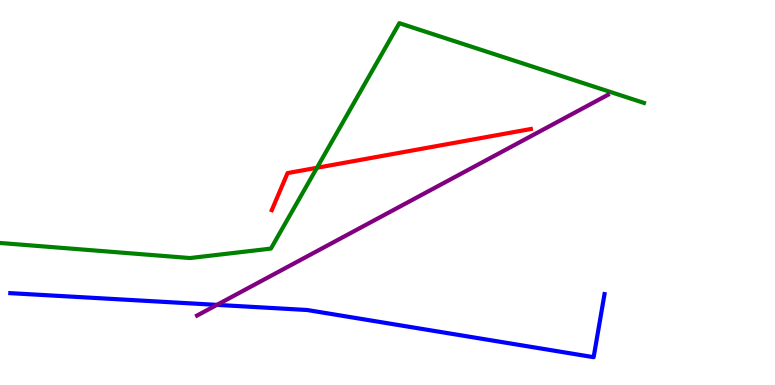[{'lines': ['blue', 'red'], 'intersections': []}, {'lines': ['green', 'red'], 'intersections': [{'x': 4.09, 'y': 5.64}]}, {'lines': ['purple', 'red'], 'intersections': []}, {'lines': ['blue', 'green'], 'intersections': []}, {'lines': ['blue', 'purple'], 'intersections': [{'x': 2.8, 'y': 2.08}]}, {'lines': ['green', 'purple'], 'intersections': []}]